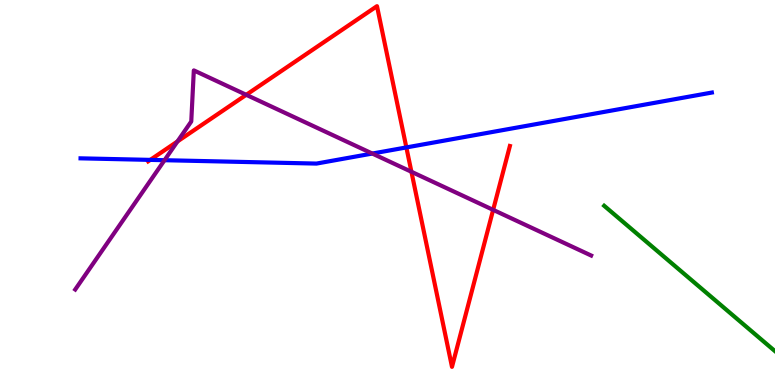[{'lines': ['blue', 'red'], 'intersections': [{'x': 1.94, 'y': 5.85}, {'x': 5.24, 'y': 6.17}]}, {'lines': ['green', 'red'], 'intersections': []}, {'lines': ['purple', 'red'], 'intersections': [{'x': 2.29, 'y': 6.33}, {'x': 3.18, 'y': 7.54}, {'x': 5.31, 'y': 5.54}, {'x': 6.36, 'y': 4.55}]}, {'lines': ['blue', 'green'], 'intersections': []}, {'lines': ['blue', 'purple'], 'intersections': [{'x': 2.12, 'y': 5.84}, {'x': 4.8, 'y': 6.01}]}, {'lines': ['green', 'purple'], 'intersections': []}]